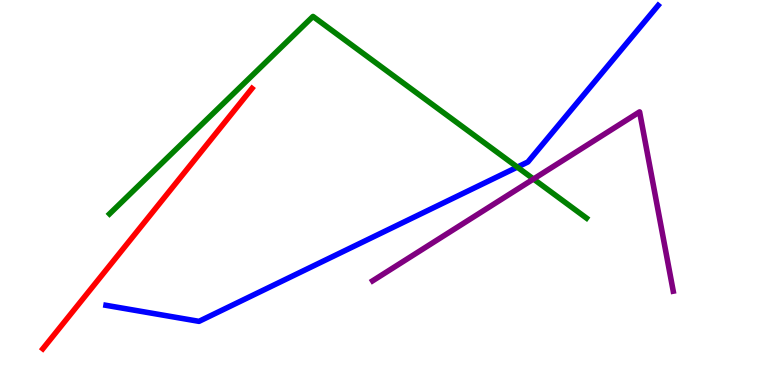[{'lines': ['blue', 'red'], 'intersections': []}, {'lines': ['green', 'red'], 'intersections': []}, {'lines': ['purple', 'red'], 'intersections': []}, {'lines': ['blue', 'green'], 'intersections': [{'x': 6.68, 'y': 5.66}]}, {'lines': ['blue', 'purple'], 'intersections': []}, {'lines': ['green', 'purple'], 'intersections': [{'x': 6.88, 'y': 5.35}]}]